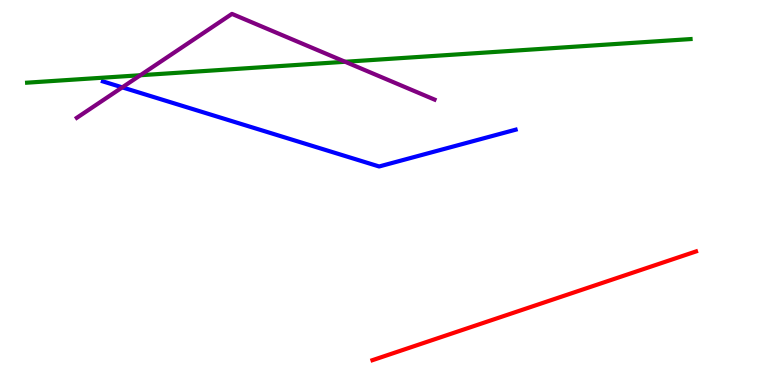[{'lines': ['blue', 'red'], 'intersections': []}, {'lines': ['green', 'red'], 'intersections': []}, {'lines': ['purple', 'red'], 'intersections': []}, {'lines': ['blue', 'green'], 'intersections': []}, {'lines': ['blue', 'purple'], 'intersections': [{'x': 1.58, 'y': 7.73}]}, {'lines': ['green', 'purple'], 'intersections': [{'x': 1.81, 'y': 8.05}, {'x': 4.45, 'y': 8.4}]}]